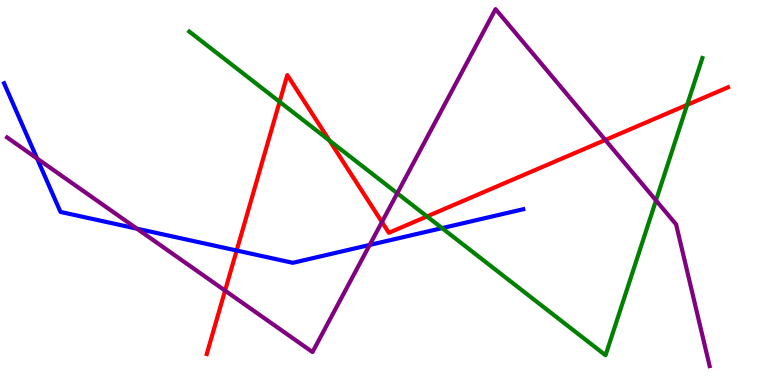[{'lines': ['blue', 'red'], 'intersections': [{'x': 3.05, 'y': 3.49}]}, {'lines': ['green', 'red'], 'intersections': [{'x': 3.61, 'y': 7.36}, {'x': 4.25, 'y': 6.35}, {'x': 5.51, 'y': 4.38}, {'x': 8.87, 'y': 7.28}]}, {'lines': ['purple', 'red'], 'intersections': [{'x': 2.9, 'y': 2.45}, {'x': 4.93, 'y': 4.23}, {'x': 7.81, 'y': 6.36}]}, {'lines': ['blue', 'green'], 'intersections': [{'x': 5.7, 'y': 4.07}]}, {'lines': ['blue', 'purple'], 'intersections': [{'x': 0.478, 'y': 5.88}, {'x': 1.77, 'y': 4.06}, {'x': 4.77, 'y': 3.64}]}, {'lines': ['green', 'purple'], 'intersections': [{'x': 5.13, 'y': 4.98}, {'x': 8.46, 'y': 4.79}]}]